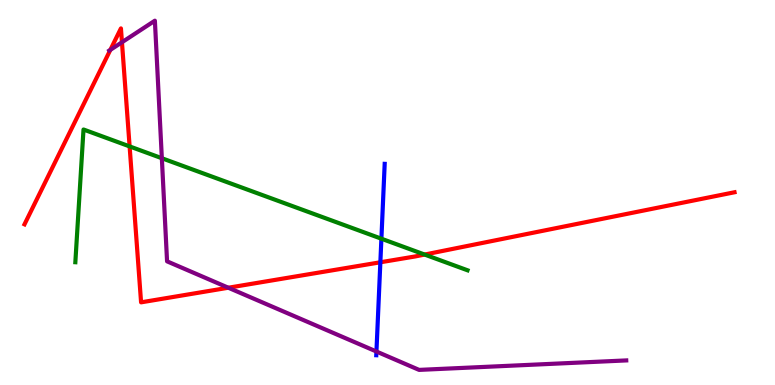[{'lines': ['blue', 'red'], 'intersections': [{'x': 4.91, 'y': 3.19}]}, {'lines': ['green', 'red'], 'intersections': [{'x': 1.67, 'y': 6.2}, {'x': 5.48, 'y': 3.39}]}, {'lines': ['purple', 'red'], 'intersections': [{'x': 1.42, 'y': 8.71}, {'x': 1.57, 'y': 8.9}, {'x': 2.95, 'y': 2.53}]}, {'lines': ['blue', 'green'], 'intersections': [{'x': 4.92, 'y': 3.8}]}, {'lines': ['blue', 'purple'], 'intersections': [{'x': 4.86, 'y': 0.87}]}, {'lines': ['green', 'purple'], 'intersections': [{'x': 2.09, 'y': 5.89}]}]